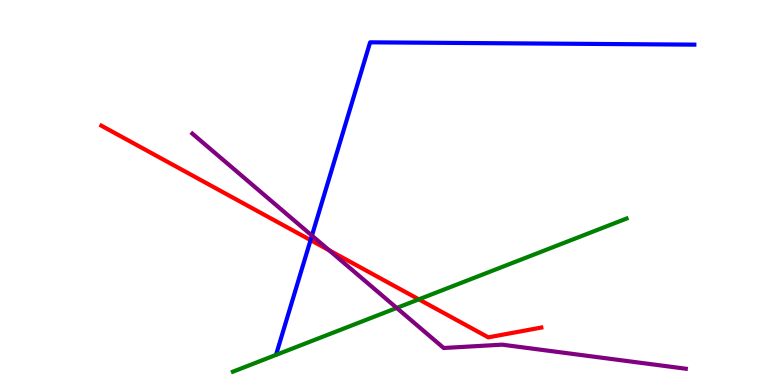[{'lines': ['blue', 'red'], 'intersections': [{'x': 4.01, 'y': 3.76}]}, {'lines': ['green', 'red'], 'intersections': [{'x': 5.4, 'y': 2.22}]}, {'lines': ['purple', 'red'], 'intersections': [{'x': 4.25, 'y': 3.5}]}, {'lines': ['blue', 'green'], 'intersections': []}, {'lines': ['blue', 'purple'], 'intersections': [{'x': 4.02, 'y': 3.88}]}, {'lines': ['green', 'purple'], 'intersections': [{'x': 5.12, 'y': 2.0}]}]